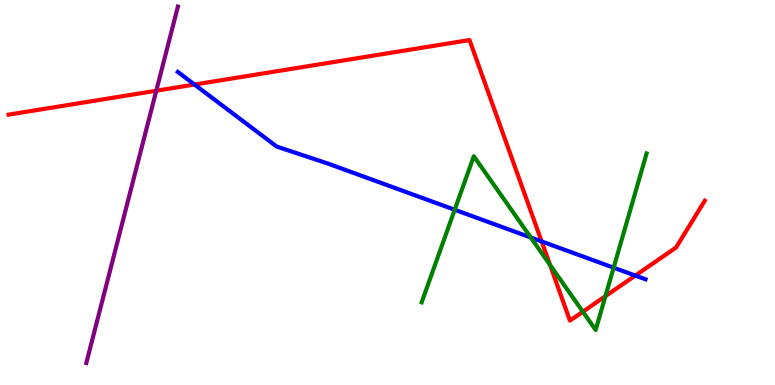[{'lines': ['blue', 'red'], 'intersections': [{'x': 2.51, 'y': 7.8}, {'x': 6.99, 'y': 3.73}, {'x': 8.2, 'y': 2.84}]}, {'lines': ['green', 'red'], 'intersections': [{'x': 7.1, 'y': 3.12}, {'x': 7.52, 'y': 1.9}, {'x': 7.81, 'y': 2.31}]}, {'lines': ['purple', 'red'], 'intersections': [{'x': 2.02, 'y': 7.64}]}, {'lines': ['blue', 'green'], 'intersections': [{'x': 5.87, 'y': 4.55}, {'x': 6.85, 'y': 3.83}, {'x': 7.92, 'y': 3.05}]}, {'lines': ['blue', 'purple'], 'intersections': []}, {'lines': ['green', 'purple'], 'intersections': []}]